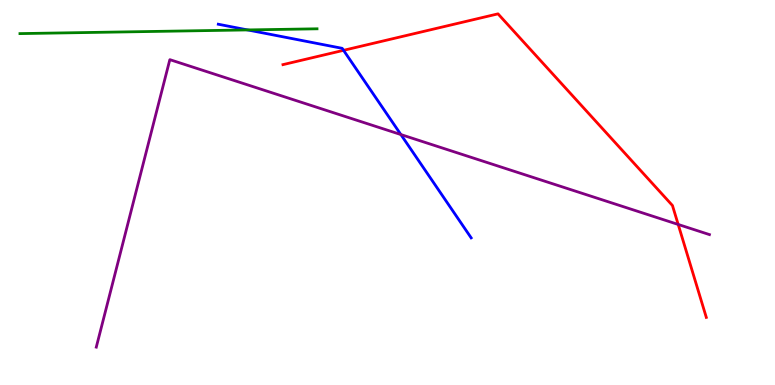[{'lines': ['blue', 'red'], 'intersections': [{'x': 4.43, 'y': 8.69}]}, {'lines': ['green', 'red'], 'intersections': []}, {'lines': ['purple', 'red'], 'intersections': [{'x': 8.75, 'y': 4.17}]}, {'lines': ['blue', 'green'], 'intersections': [{'x': 3.19, 'y': 9.22}]}, {'lines': ['blue', 'purple'], 'intersections': [{'x': 5.17, 'y': 6.51}]}, {'lines': ['green', 'purple'], 'intersections': []}]